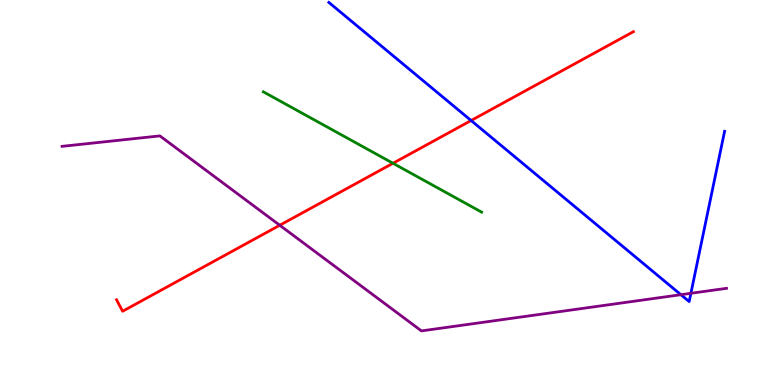[{'lines': ['blue', 'red'], 'intersections': [{'x': 6.08, 'y': 6.87}]}, {'lines': ['green', 'red'], 'intersections': [{'x': 5.07, 'y': 5.76}]}, {'lines': ['purple', 'red'], 'intersections': [{'x': 3.61, 'y': 4.15}]}, {'lines': ['blue', 'green'], 'intersections': []}, {'lines': ['blue', 'purple'], 'intersections': [{'x': 8.79, 'y': 2.35}, {'x': 8.91, 'y': 2.38}]}, {'lines': ['green', 'purple'], 'intersections': []}]